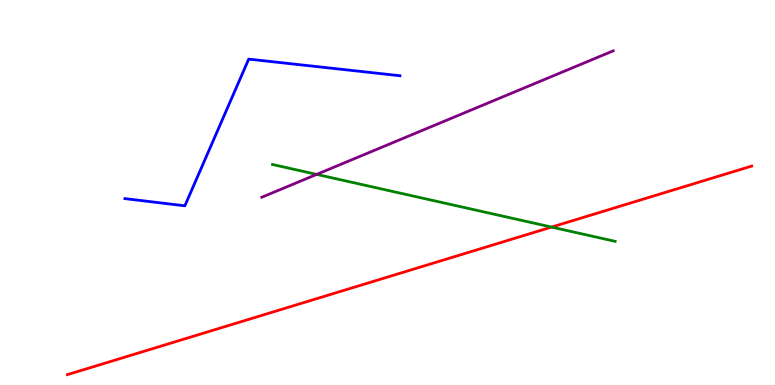[{'lines': ['blue', 'red'], 'intersections': []}, {'lines': ['green', 'red'], 'intersections': [{'x': 7.12, 'y': 4.1}]}, {'lines': ['purple', 'red'], 'intersections': []}, {'lines': ['blue', 'green'], 'intersections': []}, {'lines': ['blue', 'purple'], 'intersections': []}, {'lines': ['green', 'purple'], 'intersections': [{'x': 4.09, 'y': 5.47}]}]